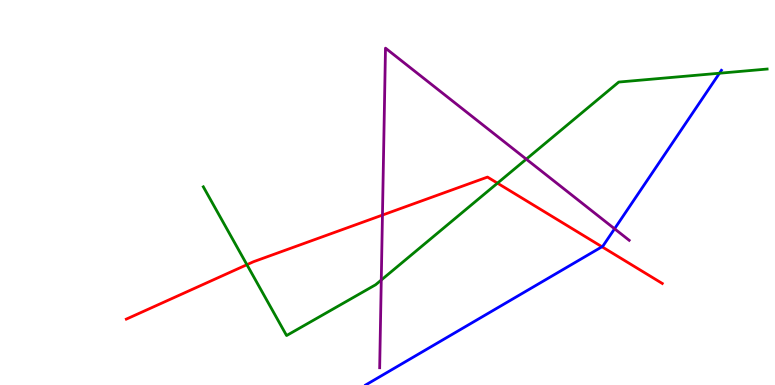[{'lines': ['blue', 'red'], 'intersections': [{'x': 7.77, 'y': 3.59}]}, {'lines': ['green', 'red'], 'intersections': [{'x': 3.19, 'y': 3.12}, {'x': 6.42, 'y': 5.24}]}, {'lines': ['purple', 'red'], 'intersections': [{'x': 4.93, 'y': 4.41}]}, {'lines': ['blue', 'green'], 'intersections': [{'x': 9.28, 'y': 8.1}]}, {'lines': ['blue', 'purple'], 'intersections': [{'x': 7.93, 'y': 4.06}]}, {'lines': ['green', 'purple'], 'intersections': [{'x': 4.92, 'y': 2.73}, {'x': 6.79, 'y': 5.87}]}]